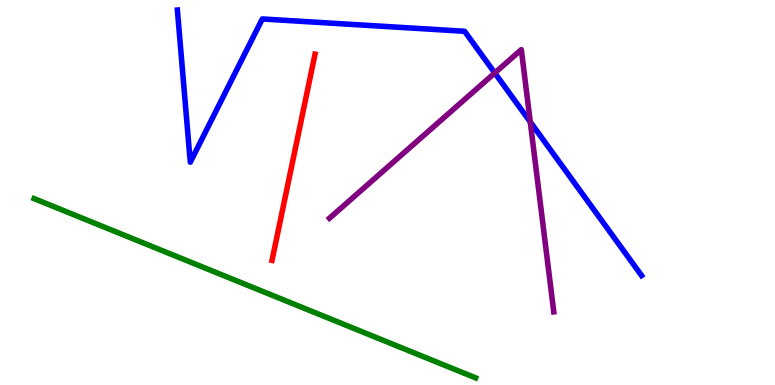[{'lines': ['blue', 'red'], 'intersections': []}, {'lines': ['green', 'red'], 'intersections': []}, {'lines': ['purple', 'red'], 'intersections': []}, {'lines': ['blue', 'green'], 'intersections': []}, {'lines': ['blue', 'purple'], 'intersections': [{'x': 6.38, 'y': 8.1}, {'x': 6.84, 'y': 6.83}]}, {'lines': ['green', 'purple'], 'intersections': []}]